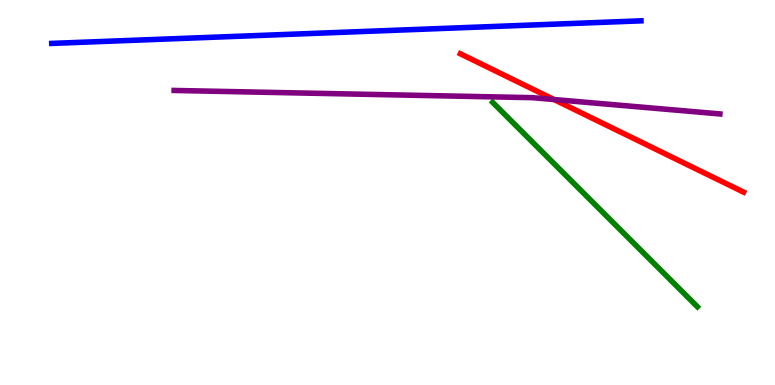[{'lines': ['blue', 'red'], 'intersections': []}, {'lines': ['green', 'red'], 'intersections': []}, {'lines': ['purple', 'red'], 'intersections': [{'x': 7.15, 'y': 7.41}]}, {'lines': ['blue', 'green'], 'intersections': []}, {'lines': ['blue', 'purple'], 'intersections': []}, {'lines': ['green', 'purple'], 'intersections': []}]